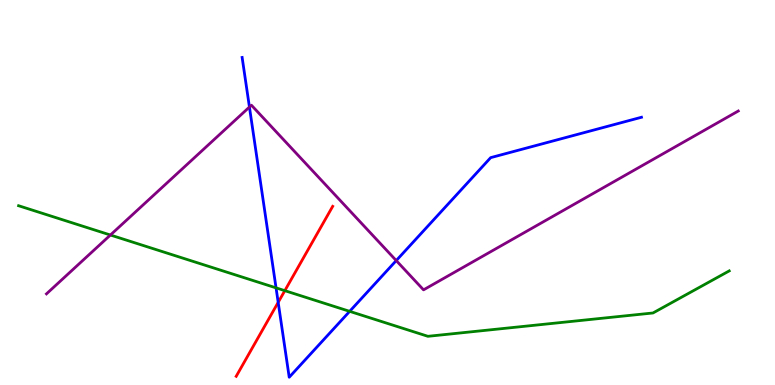[{'lines': ['blue', 'red'], 'intersections': [{'x': 3.59, 'y': 2.15}]}, {'lines': ['green', 'red'], 'intersections': [{'x': 3.68, 'y': 2.45}]}, {'lines': ['purple', 'red'], 'intersections': []}, {'lines': ['blue', 'green'], 'intersections': [{'x': 3.56, 'y': 2.52}, {'x': 4.51, 'y': 1.91}]}, {'lines': ['blue', 'purple'], 'intersections': [{'x': 3.22, 'y': 7.22}, {'x': 5.11, 'y': 3.23}]}, {'lines': ['green', 'purple'], 'intersections': [{'x': 1.42, 'y': 3.9}]}]